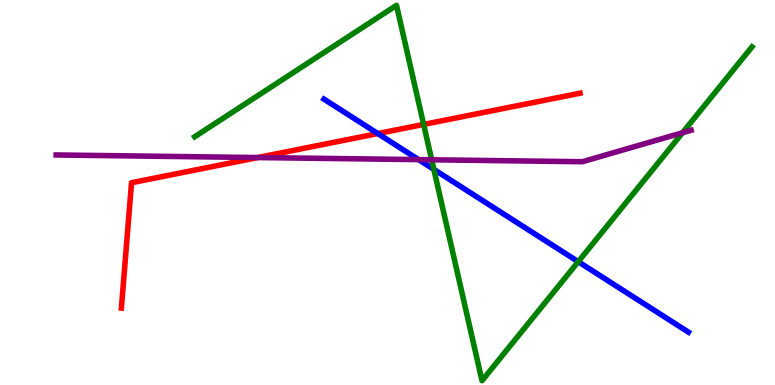[{'lines': ['blue', 'red'], 'intersections': [{'x': 4.88, 'y': 6.53}]}, {'lines': ['green', 'red'], 'intersections': [{'x': 5.47, 'y': 6.77}]}, {'lines': ['purple', 'red'], 'intersections': [{'x': 3.32, 'y': 5.91}]}, {'lines': ['blue', 'green'], 'intersections': [{'x': 5.6, 'y': 5.6}, {'x': 7.46, 'y': 3.2}]}, {'lines': ['blue', 'purple'], 'intersections': [{'x': 5.4, 'y': 5.85}]}, {'lines': ['green', 'purple'], 'intersections': [{'x': 5.57, 'y': 5.85}, {'x': 8.81, 'y': 6.55}]}]